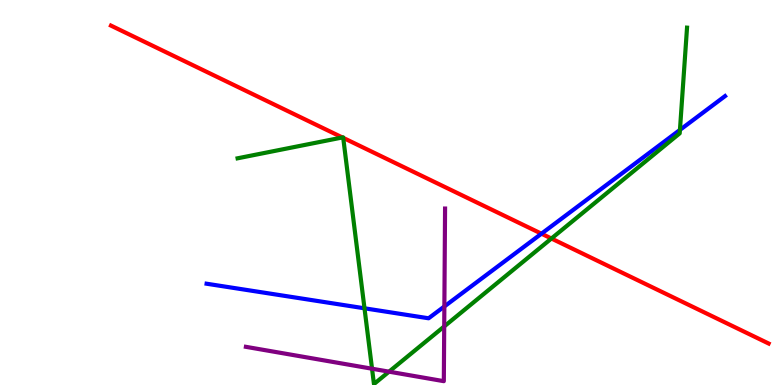[{'lines': ['blue', 'red'], 'intersections': [{'x': 6.99, 'y': 3.93}]}, {'lines': ['green', 'red'], 'intersections': [{'x': 4.42, 'y': 6.43}, {'x': 4.43, 'y': 6.42}, {'x': 7.12, 'y': 3.8}]}, {'lines': ['purple', 'red'], 'intersections': []}, {'lines': ['blue', 'green'], 'intersections': [{'x': 4.7, 'y': 1.99}, {'x': 8.77, 'y': 6.63}]}, {'lines': ['blue', 'purple'], 'intersections': [{'x': 5.73, 'y': 2.04}]}, {'lines': ['green', 'purple'], 'intersections': [{'x': 4.8, 'y': 0.423}, {'x': 5.02, 'y': 0.346}, {'x': 5.73, 'y': 1.52}]}]